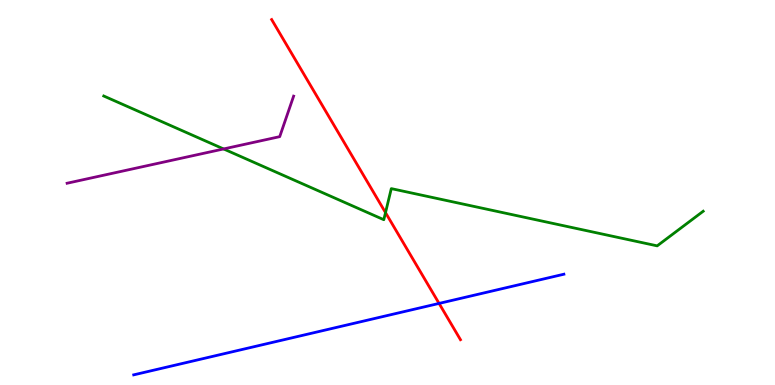[{'lines': ['blue', 'red'], 'intersections': [{'x': 5.67, 'y': 2.12}]}, {'lines': ['green', 'red'], 'intersections': [{'x': 4.97, 'y': 4.48}]}, {'lines': ['purple', 'red'], 'intersections': []}, {'lines': ['blue', 'green'], 'intersections': []}, {'lines': ['blue', 'purple'], 'intersections': []}, {'lines': ['green', 'purple'], 'intersections': [{'x': 2.89, 'y': 6.13}]}]